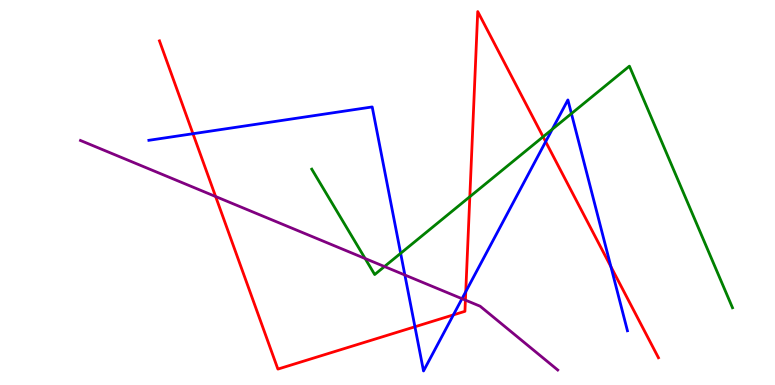[{'lines': ['blue', 'red'], 'intersections': [{'x': 2.49, 'y': 6.53}, {'x': 5.35, 'y': 1.51}, {'x': 5.85, 'y': 1.82}, {'x': 6.01, 'y': 2.42}, {'x': 7.04, 'y': 6.32}, {'x': 7.88, 'y': 3.07}]}, {'lines': ['green', 'red'], 'intersections': [{'x': 6.06, 'y': 4.89}, {'x': 7.01, 'y': 6.45}]}, {'lines': ['purple', 'red'], 'intersections': [{'x': 2.78, 'y': 4.9}, {'x': 6.01, 'y': 2.21}]}, {'lines': ['blue', 'green'], 'intersections': [{'x': 5.17, 'y': 3.42}, {'x': 7.13, 'y': 6.64}, {'x': 7.37, 'y': 7.05}]}, {'lines': ['blue', 'purple'], 'intersections': [{'x': 5.22, 'y': 2.86}, {'x': 5.96, 'y': 2.24}]}, {'lines': ['green', 'purple'], 'intersections': [{'x': 4.71, 'y': 3.28}, {'x': 4.96, 'y': 3.08}]}]